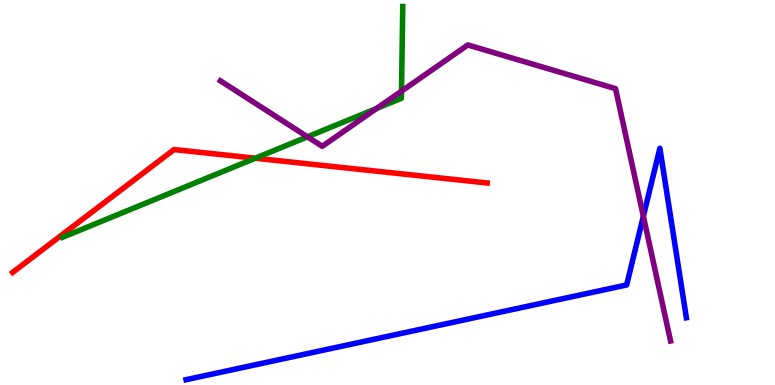[{'lines': ['blue', 'red'], 'intersections': []}, {'lines': ['green', 'red'], 'intersections': [{'x': 3.29, 'y': 5.89}]}, {'lines': ['purple', 'red'], 'intersections': []}, {'lines': ['blue', 'green'], 'intersections': []}, {'lines': ['blue', 'purple'], 'intersections': [{'x': 8.3, 'y': 4.38}]}, {'lines': ['green', 'purple'], 'intersections': [{'x': 3.97, 'y': 6.45}, {'x': 4.86, 'y': 7.18}, {'x': 5.18, 'y': 7.63}]}]